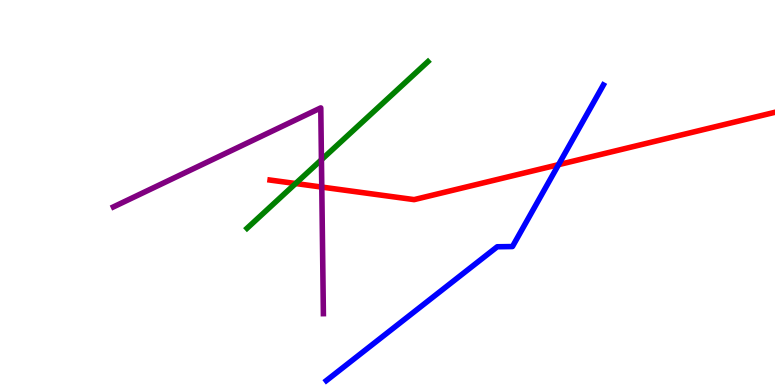[{'lines': ['blue', 'red'], 'intersections': [{'x': 7.21, 'y': 5.72}]}, {'lines': ['green', 'red'], 'intersections': [{'x': 3.81, 'y': 5.23}]}, {'lines': ['purple', 'red'], 'intersections': [{'x': 4.15, 'y': 5.14}]}, {'lines': ['blue', 'green'], 'intersections': []}, {'lines': ['blue', 'purple'], 'intersections': []}, {'lines': ['green', 'purple'], 'intersections': [{'x': 4.15, 'y': 5.85}]}]